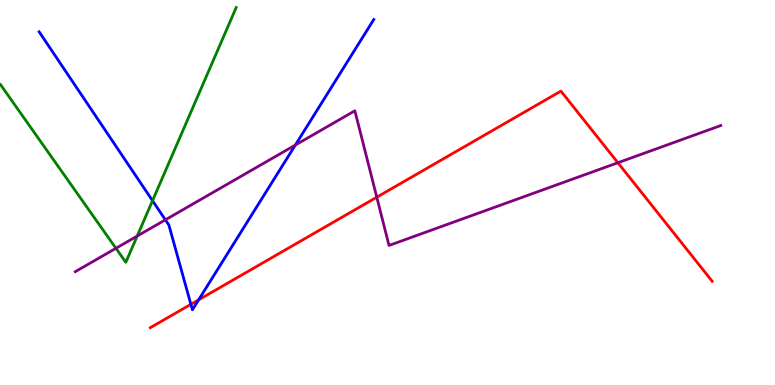[{'lines': ['blue', 'red'], 'intersections': [{'x': 2.46, 'y': 2.1}, {'x': 2.56, 'y': 2.21}]}, {'lines': ['green', 'red'], 'intersections': []}, {'lines': ['purple', 'red'], 'intersections': [{'x': 4.86, 'y': 4.88}, {'x': 7.97, 'y': 5.77}]}, {'lines': ['blue', 'green'], 'intersections': [{'x': 1.97, 'y': 4.79}]}, {'lines': ['blue', 'purple'], 'intersections': [{'x': 2.13, 'y': 4.29}, {'x': 3.81, 'y': 6.23}]}, {'lines': ['green', 'purple'], 'intersections': [{'x': 1.5, 'y': 3.55}, {'x': 1.77, 'y': 3.87}]}]